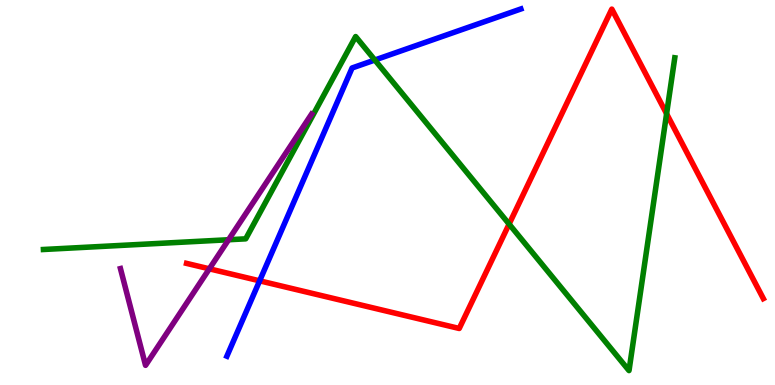[{'lines': ['blue', 'red'], 'intersections': [{'x': 3.35, 'y': 2.71}]}, {'lines': ['green', 'red'], 'intersections': [{'x': 6.57, 'y': 4.18}, {'x': 8.6, 'y': 7.05}]}, {'lines': ['purple', 'red'], 'intersections': [{'x': 2.7, 'y': 3.02}]}, {'lines': ['blue', 'green'], 'intersections': [{'x': 4.84, 'y': 8.44}]}, {'lines': ['blue', 'purple'], 'intersections': []}, {'lines': ['green', 'purple'], 'intersections': [{'x': 2.95, 'y': 3.77}]}]